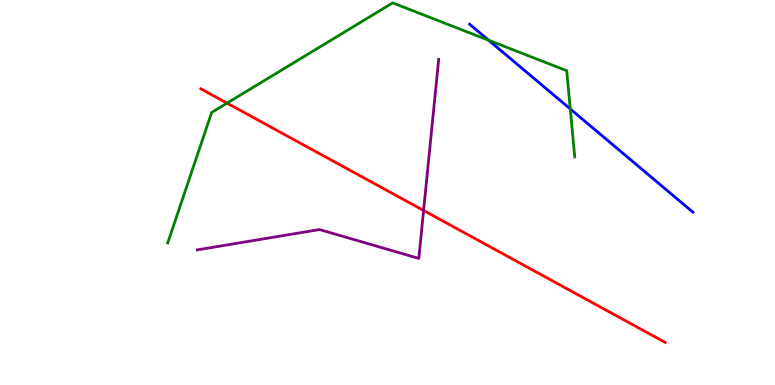[{'lines': ['blue', 'red'], 'intersections': []}, {'lines': ['green', 'red'], 'intersections': [{'x': 2.93, 'y': 7.32}]}, {'lines': ['purple', 'red'], 'intersections': [{'x': 5.47, 'y': 4.53}]}, {'lines': ['blue', 'green'], 'intersections': [{'x': 6.31, 'y': 8.95}, {'x': 7.36, 'y': 7.17}]}, {'lines': ['blue', 'purple'], 'intersections': []}, {'lines': ['green', 'purple'], 'intersections': []}]